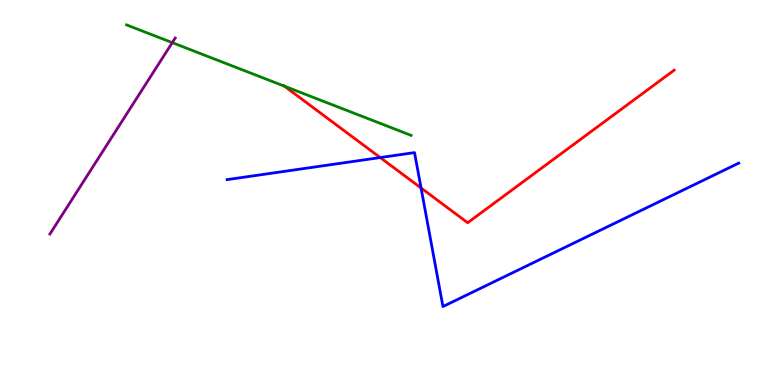[{'lines': ['blue', 'red'], 'intersections': [{'x': 4.91, 'y': 5.91}, {'x': 5.43, 'y': 5.12}]}, {'lines': ['green', 'red'], 'intersections': [{'x': 3.67, 'y': 7.76}]}, {'lines': ['purple', 'red'], 'intersections': []}, {'lines': ['blue', 'green'], 'intersections': []}, {'lines': ['blue', 'purple'], 'intersections': []}, {'lines': ['green', 'purple'], 'intersections': [{'x': 2.22, 'y': 8.89}]}]